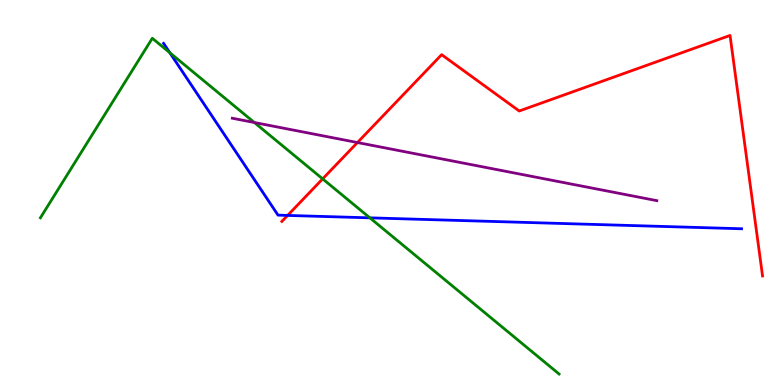[{'lines': ['blue', 'red'], 'intersections': [{'x': 3.71, 'y': 4.4}]}, {'lines': ['green', 'red'], 'intersections': [{'x': 4.16, 'y': 5.35}]}, {'lines': ['purple', 'red'], 'intersections': [{'x': 4.61, 'y': 6.3}]}, {'lines': ['blue', 'green'], 'intersections': [{'x': 2.19, 'y': 8.63}, {'x': 4.77, 'y': 4.34}]}, {'lines': ['blue', 'purple'], 'intersections': []}, {'lines': ['green', 'purple'], 'intersections': [{'x': 3.28, 'y': 6.82}]}]